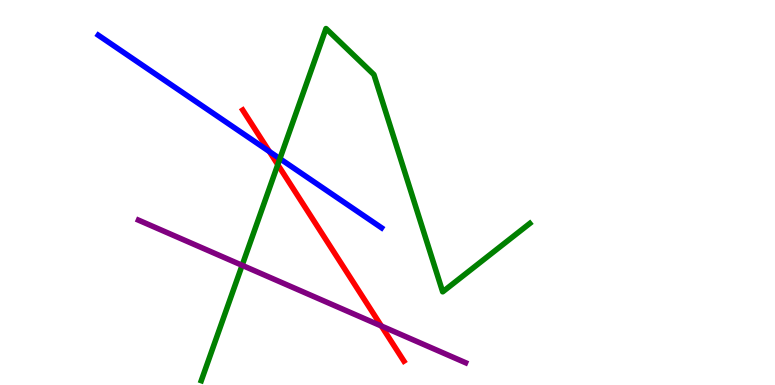[{'lines': ['blue', 'red'], 'intersections': [{'x': 3.48, 'y': 6.06}]}, {'lines': ['green', 'red'], 'intersections': [{'x': 3.58, 'y': 5.72}]}, {'lines': ['purple', 'red'], 'intersections': [{'x': 4.92, 'y': 1.53}]}, {'lines': ['blue', 'green'], 'intersections': [{'x': 3.61, 'y': 5.88}]}, {'lines': ['blue', 'purple'], 'intersections': []}, {'lines': ['green', 'purple'], 'intersections': [{'x': 3.12, 'y': 3.11}]}]